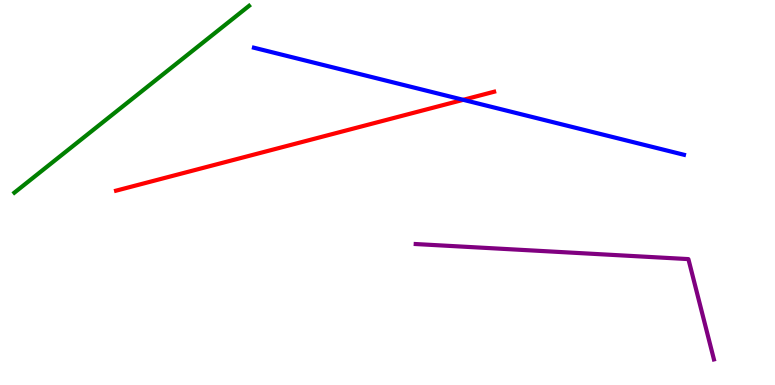[{'lines': ['blue', 'red'], 'intersections': [{'x': 5.98, 'y': 7.41}]}, {'lines': ['green', 'red'], 'intersections': []}, {'lines': ['purple', 'red'], 'intersections': []}, {'lines': ['blue', 'green'], 'intersections': []}, {'lines': ['blue', 'purple'], 'intersections': []}, {'lines': ['green', 'purple'], 'intersections': []}]